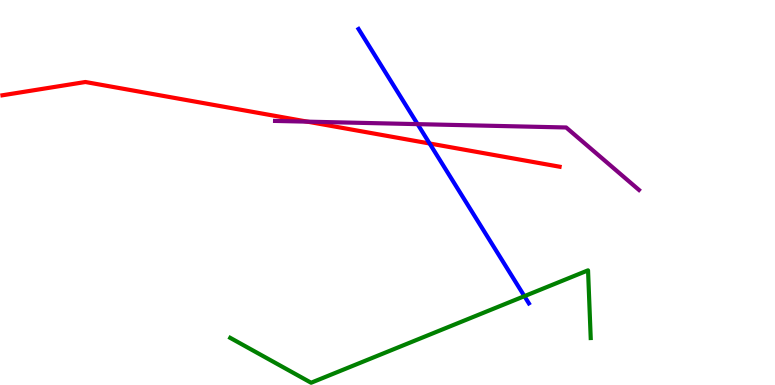[{'lines': ['blue', 'red'], 'intersections': [{'x': 5.54, 'y': 6.27}]}, {'lines': ['green', 'red'], 'intersections': []}, {'lines': ['purple', 'red'], 'intersections': [{'x': 3.97, 'y': 6.84}]}, {'lines': ['blue', 'green'], 'intersections': [{'x': 6.77, 'y': 2.31}]}, {'lines': ['blue', 'purple'], 'intersections': [{'x': 5.39, 'y': 6.78}]}, {'lines': ['green', 'purple'], 'intersections': []}]